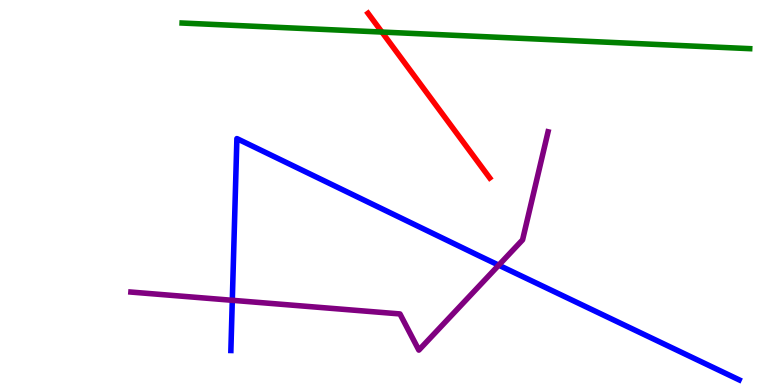[{'lines': ['blue', 'red'], 'intersections': []}, {'lines': ['green', 'red'], 'intersections': [{'x': 4.93, 'y': 9.17}]}, {'lines': ['purple', 'red'], 'intersections': []}, {'lines': ['blue', 'green'], 'intersections': []}, {'lines': ['blue', 'purple'], 'intersections': [{'x': 3.0, 'y': 2.2}, {'x': 6.44, 'y': 3.11}]}, {'lines': ['green', 'purple'], 'intersections': []}]